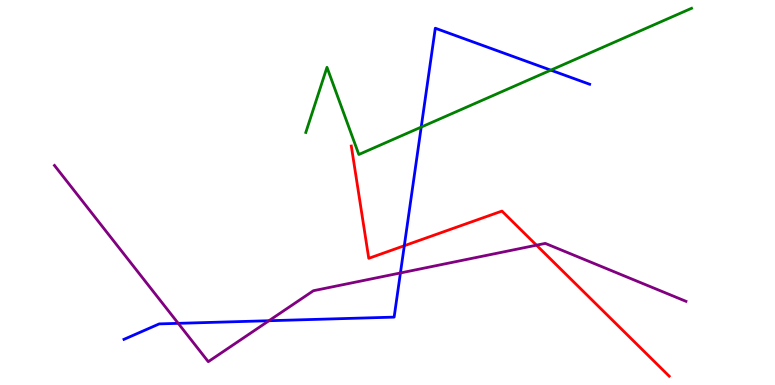[{'lines': ['blue', 'red'], 'intersections': [{'x': 5.22, 'y': 3.62}]}, {'lines': ['green', 'red'], 'intersections': []}, {'lines': ['purple', 'red'], 'intersections': [{'x': 6.92, 'y': 3.63}]}, {'lines': ['blue', 'green'], 'intersections': [{'x': 5.43, 'y': 6.7}, {'x': 7.11, 'y': 8.18}]}, {'lines': ['blue', 'purple'], 'intersections': [{'x': 2.3, 'y': 1.6}, {'x': 3.47, 'y': 1.67}, {'x': 5.17, 'y': 2.91}]}, {'lines': ['green', 'purple'], 'intersections': []}]